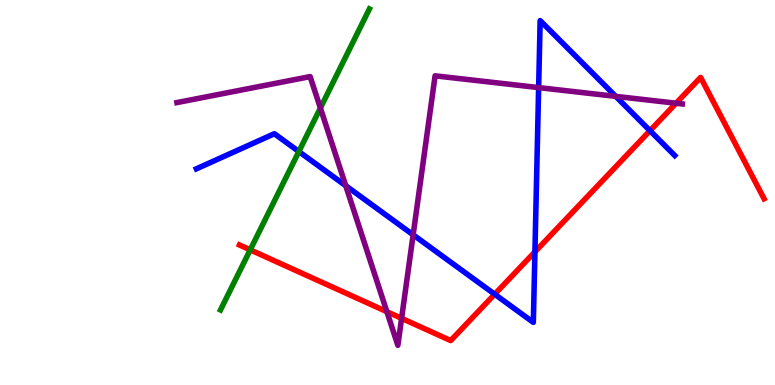[{'lines': ['blue', 'red'], 'intersections': [{'x': 6.38, 'y': 2.36}, {'x': 6.9, 'y': 3.46}, {'x': 8.39, 'y': 6.61}]}, {'lines': ['green', 'red'], 'intersections': [{'x': 3.23, 'y': 3.51}]}, {'lines': ['purple', 'red'], 'intersections': [{'x': 4.99, 'y': 1.9}, {'x': 5.18, 'y': 1.73}, {'x': 8.72, 'y': 7.32}]}, {'lines': ['blue', 'green'], 'intersections': [{'x': 3.86, 'y': 6.06}]}, {'lines': ['blue', 'purple'], 'intersections': [{'x': 4.46, 'y': 5.18}, {'x': 5.33, 'y': 3.9}, {'x': 6.95, 'y': 7.72}, {'x': 7.95, 'y': 7.5}]}, {'lines': ['green', 'purple'], 'intersections': [{'x': 4.13, 'y': 7.19}]}]